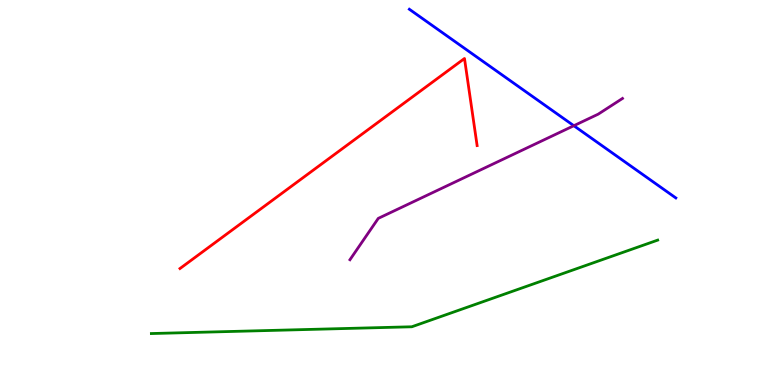[{'lines': ['blue', 'red'], 'intersections': []}, {'lines': ['green', 'red'], 'intersections': []}, {'lines': ['purple', 'red'], 'intersections': []}, {'lines': ['blue', 'green'], 'intersections': []}, {'lines': ['blue', 'purple'], 'intersections': [{'x': 7.4, 'y': 6.73}]}, {'lines': ['green', 'purple'], 'intersections': []}]